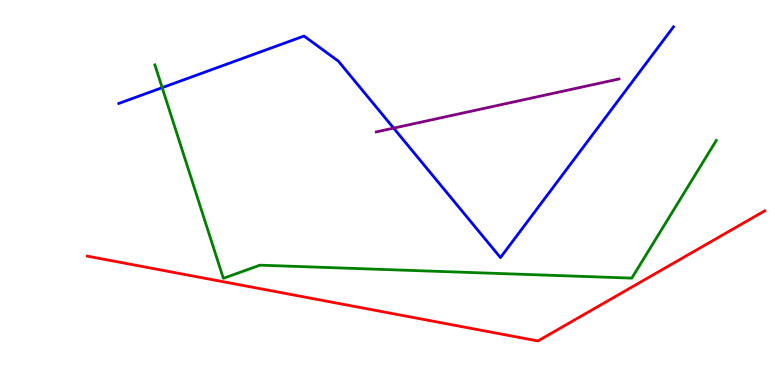[{'lines': ['blue', 'red'], 'intersections': []}, {'lines': ['green', 'red'], 'intersections': []}, {'lines': ['purple', 'red'], 'intersections': []}, {'lines': ['blue', 'green'], 'intersections': [{'x': 2.09, 'y': 7.72}]}, {'lines': ['blue', 'purple'], 'intersections': [{'x': 5.08, 'y': 6.67}]}, {'lines': ['green', 'purple'], 'intersections': []}]